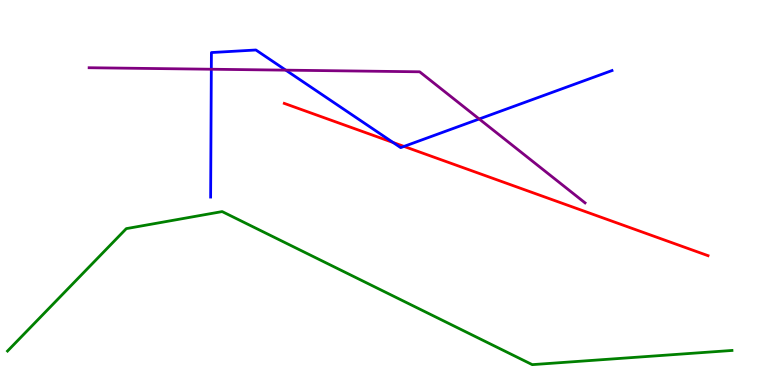[{'lines': ['blue', 'red'], 'intersections': [{'x': 5.07, 'y': 6.3}, {'x': 5.21, 'y': 6.2}]}, {'lines': ['green', 'red'], 'intersections': []}, {'lines': ['purple', 'red'], 'intersections': []}, {'lines': ['blue', 'green'], 'intersections': []}, {'lines': ['blue', 'purple'], 'intersections': [{'x': 2.73, 'y': 8.2}, {'x': 3.69, 'y': 8.18}, {'x': 6.18, 'y': 6.91}]}, {'lines': ['green', 'purple'], 'intersections': []}]